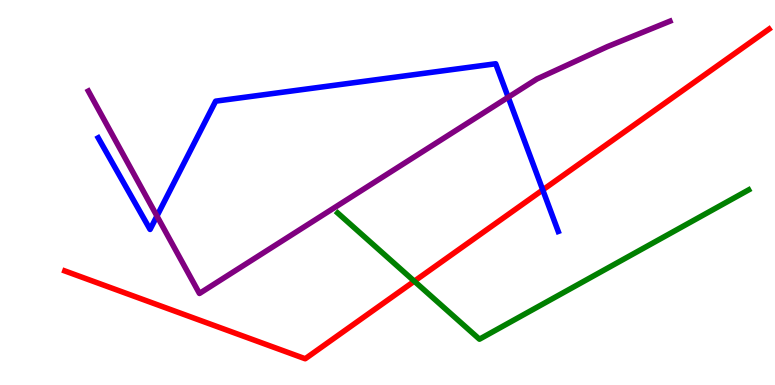[{'lines': ['blue', 'red'], 'intersections': [{'x': 7.0, 'y': 5.07}]}, {'lines': ['green', 'red'], 'intersections': [{'x': 5.35, 'y': 2.7}]}, {'lines': ['purple', 'red'], 'intersections': []}, {'lines': ['blue', 'green'], 'intersections': []}, {'lines': ['blue', 'purple'], 'intersections': [{'x': 2.03, 'y': 4.39}, {'x': 6.56, 'y': 7.47}]}, {'lines': ['green', 'purple'], 'intersections': []}]